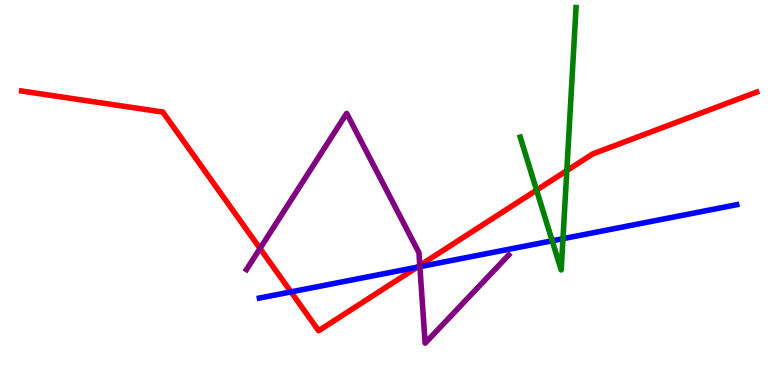[{'lines': ['blue', 'red'], 'intersections': [{'x': 3.75, 'y': 2.42}, {'x': 5.38, 'y': 3.06}]}, {'lines': ['green', 'red'], 'intersections': [{'x': 6.92, 'y': 5.06}, {'x': 7.31, 'y': 5.57}]}, {'lines': ['purple', 'red'], 'intersections': [{'x': 3.36, 'y': 3.55}, {'x': 5.42, 'y': 3.11}]}, {'lines': ['blue', 'green'], 'intersections': [{'x': 7.13, 'y': 3.75}, {'x': 7.26, 'y': 3.8}]}, {'lines': ['blue', 'purple'], 'intersections': [{'x': 5.42, 'y': 3.07}]}, {'lines': ['green', 'purple'], 'intersections': []}]